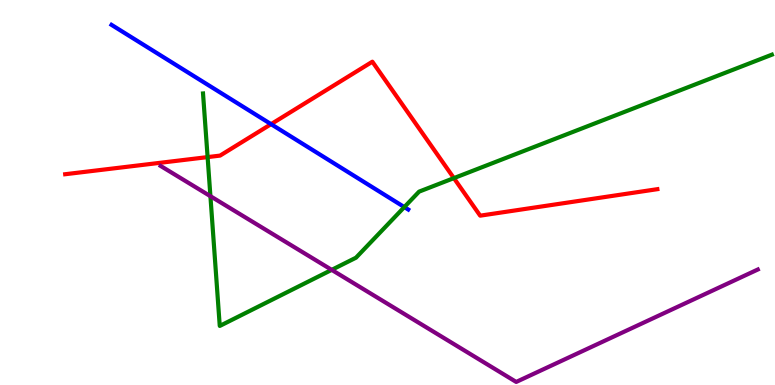[{'lines': ['blue', 'red'], 'intersections': [{'x': 3.5, 'y': 6.78}]}, {'lines': ['green', 'red'], 'intersections': [{'x': 2.68, 'y': 5.92}, {'x': 5.86, 'y': 5.37}]}, {'lines': ['purple', 'red'], 'intersections': []}, {'lines': ['blue', 'green'], 'intersections': [{'x': 5.22, 'y': 4.62}]}, {'lines': ['blue', 'purple'], 'intersections': []}, {'lines': ['green', 'purple'], 'intersections': [{'x': 2.72, 'y': 4.9}, {'x': 4.28, 'y': 2.99}]}]